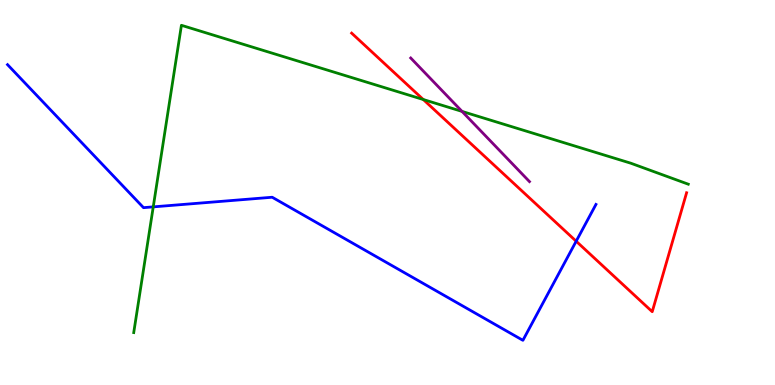[{'lines': ['blue', 'red'], 'intersections': [{'x': 7.43, 'y': 3.73}]}, {'lines': ['green', 'red'], 'intersections': [{'x': 5.46, 'y': 7.42}]}, {'lines': ['purple', 'red'], 'intersections': []}, {'lines': ['blue', 'green'], 'intersections': [{'x': 1.98, 'y': 4.63}]}, {'lines': ['blue', 'purple'], 'intersections': []}, {'lines': ['green', 'purple'], 'intersections': [{'x': 5.96, 'y': 7.11}]}]